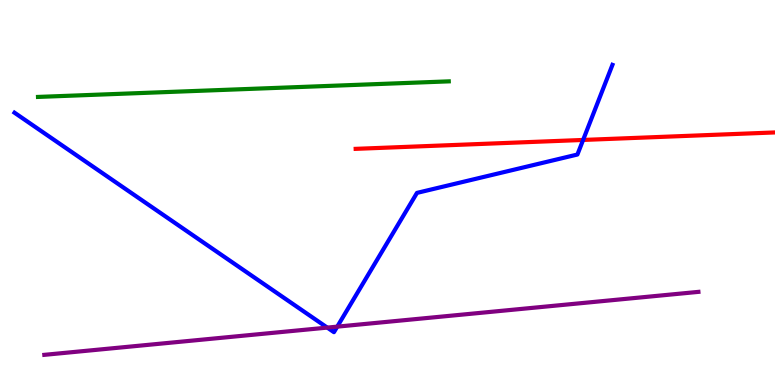[{'lines': ['blue', 'red'], 'intersections': [{'x': 7.52, 'y': 6.36}]}, {'lines': ['green', 'red'], 'intersections': []}, {'lines': ['purple', 'red'], 'intersections': []}, {'lines': ['blue', 'green'], 'intersections': []}, {'lines': ['blue', 'purple'], 'intersections': [{'x': 4.22, 'y': 1.49}, {'x': 4.35, 'y': 1.52}]}, {'lines': ['green', 'purple'], 'intersections': []}]